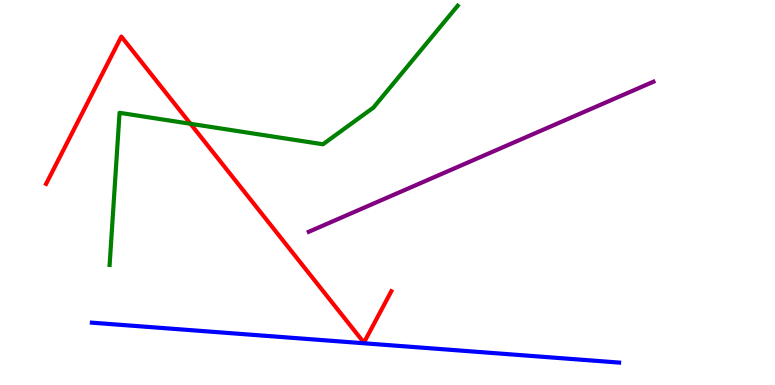[{'lines': ['blue', 'red'], 'intersections': []}, {'lines': ['green', 'red'], 'intersections': [{'x': 2.46, 'y': 6.78}]}, {'lines': ['purple', 'red'], 'intersections': []}, {'lines': ['blue', 'green'], 'intersections': []}, {'lines': ['blue', 'purple'], 'intersections': []}, {'lines': ['green', 'purple'], 'intersections': []}]